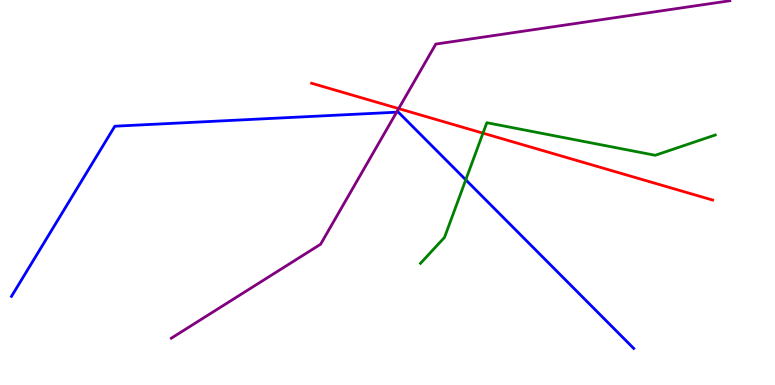[{'lines': ['blue', 'red'], 'intersections': []}, {'lines': ['green', 'red'], 'intersections': [{'x': 6.23, 'y': 6.54}]}, {'lines': ['purple', 'red'], 'intersections': [{'x': 5.14, 'y': 7.18}]}, {'lines': ['blue', 'green'], 'intersections': [{'x': 6.01, 'y': 5.33}]}, {'lines': ['blue', 'purple'], 'intersections': [{'x': 5.12, 'y': 7.09}]}, {'lines': ['green', 'purple'], 'intersections': []}]